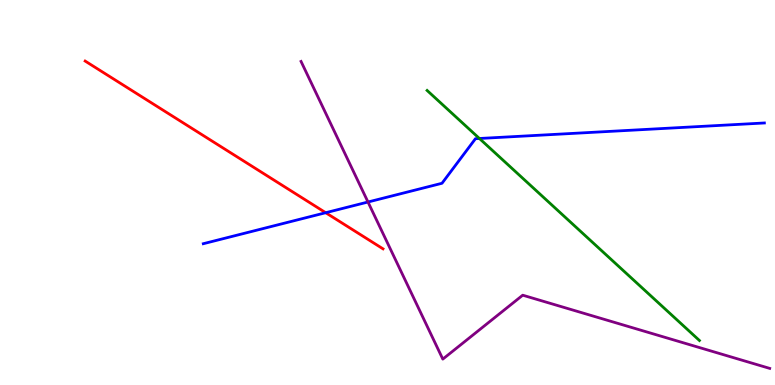[{'lines': ['blue', 'red'], 'intersections': [{'x': 4.2, 'y': 4.47}]}, {'lines': ['green', 'red'], 'intersections': []}, {'lines': ['purple', 'red'], 'intersections': []}, {'lines': ['blue', 'green'], 'intersections': [{'x': 6.19, 'y': 6.4}]}, {'lines': ['blue', 'purple'], 'intersections': [{'x': 4.75, 'y': 4.75}]}, {'lines': ['green', 'purple'], 'intersections': []}]